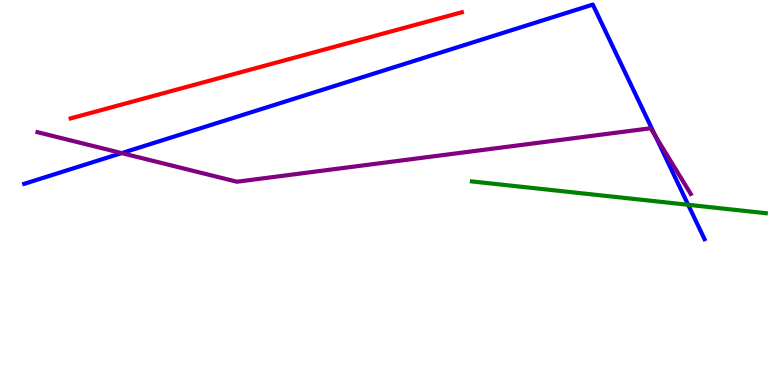[{'lines': ['blue', 'red'], 'intersections': []}, {'lines': ['green', 'red'], 'intersections': []}, {'lines': ['purple', 'red'], 'intersections': []}, {'lines': ['blue', 'green'], 'intersections': [{'x': 8.88, 'y': 4.68}]}, {'lines': ['blue', 'purple'], 'intersections': [{'x': 1.57, 'y': 6.02}, {'x': 8.46, 'y': 6.46}]}, {'lines': ['green', 'purple'], 'intersections': []}]